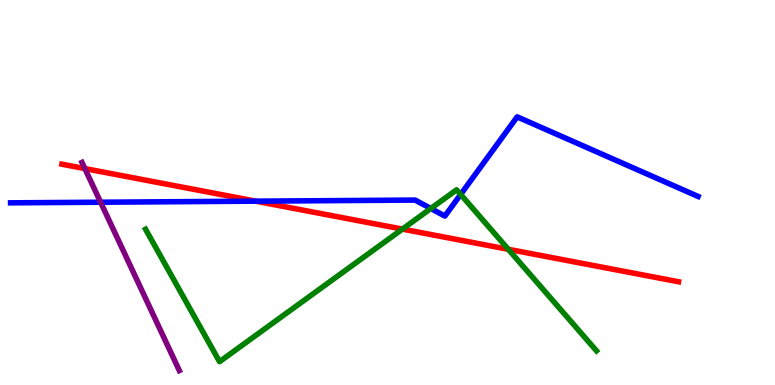[{'lines': ['blue', 'red'], 'intersections': [{'x': 3.3, 'y': 4.77}]}, {'lines': ['green', 'red'], 'intersections': [{'x': 5.19, 'y': 4.05}, {'x': 6.56, 'y': 3.52}]}, {'lines': ['purple', 'red'], 'intersections': [{'x': 1.1, 'y': 5.62}]}, {'lines': ['blue', 'green'], 'intersections': [{'x': 5.56, 'y': 4.58}, {'x': 5.94, 'y': 4.95}]}, {'lines': ['blue', 'purple'], 'intersections': [{'x': 1.3, 'y': 4.75}]}, {'lines': ['green', 'purple'], 'intersections': []}]